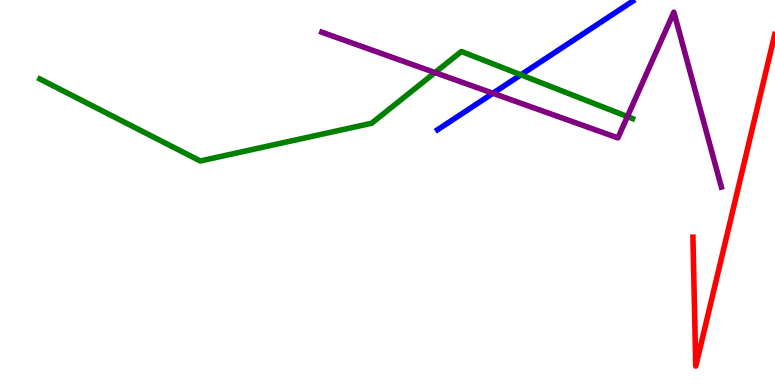[{'lines': ['blue', 'red'], 'intersections': []}, {'lines': ['green', 'red'], 'intersections': []}, {'lines': ['purple', 'red'], 'intersections': []}, {'lines': ['blue', 'green'], 'intersections': [{'x': 6.72, 'y': 8.06}]}, {'lines': ['blue', 'purple'], 'intersections': [{'x': 6.36, 'y': 7.58}]}, {'lines': ['green', 'purple'], 'intersections': [{'x': 5.61, 'y': 8.11}, {'x': 8.1, 'y': 6.97}]}]